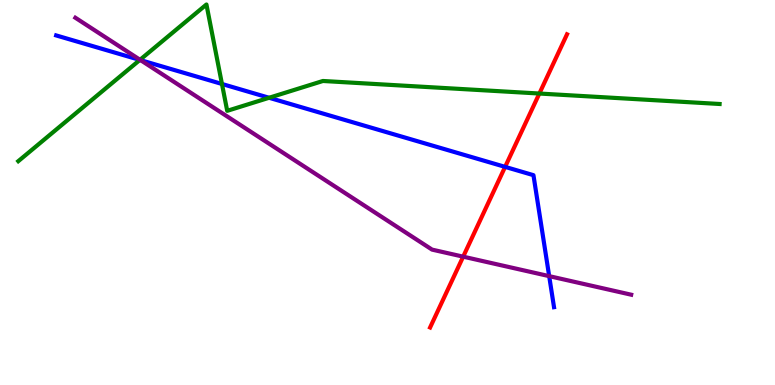[{'lines': ['blue', 'red'], 'intersections': [{'x': 6.52, 'y': 5.67}]}, {'lines': ['green', 'red'], 'intersections': [{'x': 6.96, 'y': 7.57}]}, {'lines': ['purple', 'red'], 'intersections': [{'x': 5.98, 'y': 3.33}]}, {'lines': ['blue', 'green'], 'intersections': [{'x': 1.8, 'y': 8.44}, {'x': 2.86, 'y': 7.82}, {'x': 3.47, 'y': 7.46}]}, {'lines': ['blue', 'purple'], 'intersections': [{'x': 1.81, 'y': 8.44}, {'x': 7.09, 'y': 2.83}]}, {'lines': ['green', 'purple'], 'intersections': [{'x': 1.81, 'y': 8.45}]}]